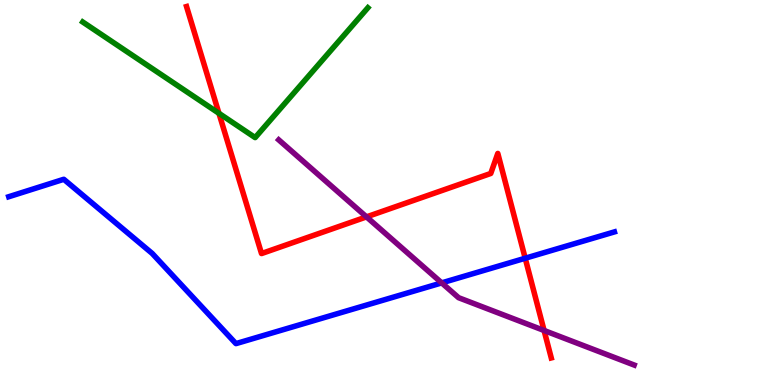[{'lines': ['blue', 'red'], 'intersections': [{'x': 6.78, 'y': 3.29}]}, {'lines': ['green', 'red'], 'intersections': [{'x': 2.83, 'y': 7.06}]}, {'lines': ['purple', 'red'], 'intersections': [{'x': 4.73, 'y': 4.37}, {'x': 7.02, 'y': 1.42}]}, {'lines': ['blue', 'green'], 'intersections': []}, {'lines': ['blue', 'purple'], 'intersections': [{'x': 5.7, 'y': 2.65}]}, {'lines': ['green', 'purple'], 'intersections': []}]